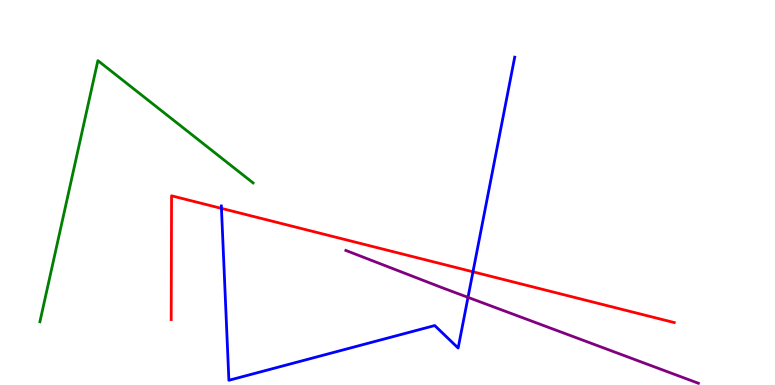[{'lines': ['blue', 'red'], 'intersections': [{'x': 2.86, 'y': 4.59}, {'x': 6.1, 'y': 2.94}]}, {'lines': ['green', 'red'], 'intersections': []}, {'lines': ['purple', 'red'], 'intersections': []}, {'lines': ['blue', 'green'], 'intersections': []}, {'lines': ['blue', 'purple'], 'intersections': [{'x': 6.04, 'y': 2.28}]}, {'lines': ['green', 'purple'], 'intersections': []}]